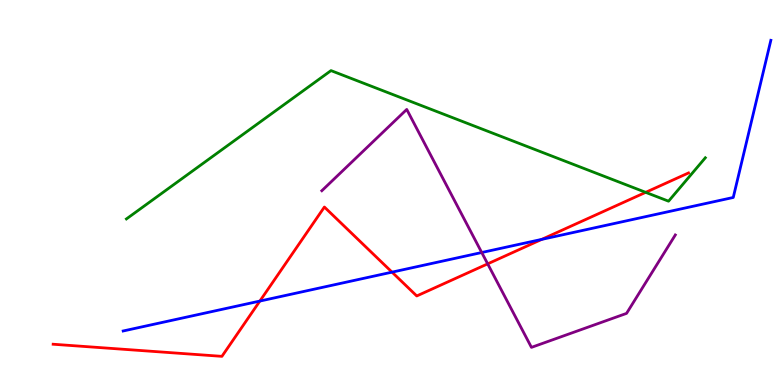[{'lines': ['blue', 'red'], 'intersections': [{'x': 3.35, 'y': 2.18}, {'x': 5.06, 'y': 2.93}, {'x': 6.99, 'y': 3.78}]}, {'lines': ['green', 'red'], 'intersections': [{'x': 8.33, 'y': 5.0}]}, {'lines': ['purple', 'red'], 'intersections': [{'x': 6.29, 'y': 3.15}]}, {'lines': ['blue', 'green'], 'intersections': []}, {'lines': ['blue', 'purple'], 'intersections': [{'x': 6.22, 'y': 3.44}]}, {'lines': ['green', 'purple'], 'intersections': []}]